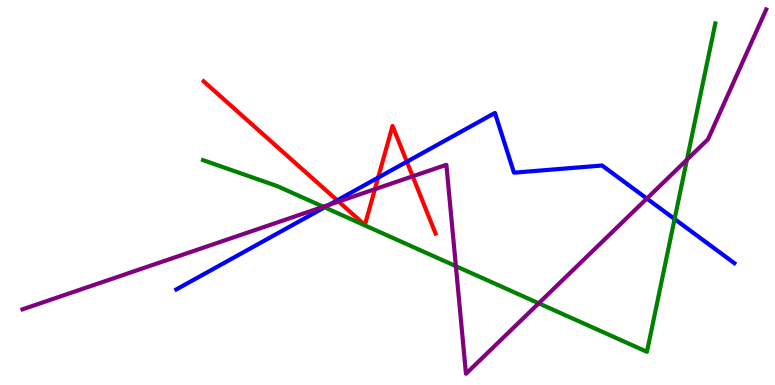[{'lines': ['blue', 'red'], 'intersections': [{'x': 4.35, 'y': 4.8}, {'x': 4.88, 'y': 5.39}, {'x': 5.25, 'y': 5.8}]}, {'lines': ['green', 'red'], 'intersections': []}, {'lines': ['purple', 'red'], 'intersections': [{'x': 4.37, 'y': 4.76}, {'x': 4.84, 'y': 5.09}, {'x': 5.32, 'y': 5.42}]}, {'lines': ['blue', 'green'], 'intersections': [{'x': 4.19, 'y': 4.62}, {'x': 8.7, 'y': 4.31}]}, {'lines': ['blue', 'purple'], 'intersections': [{'x': 4.25, 'y': 4.68}, {'x': 8.35, 'y': 4.84}]}, {'lines': ['green', 'purple'], 'intersections': [{'x': 4.17, 'y': 4.63}, {'x': 5.88, 'y': 3.09}, {'x': 6.95, 'y': 2.12}, {'x': 8.86, 'y': 5.85}]}]